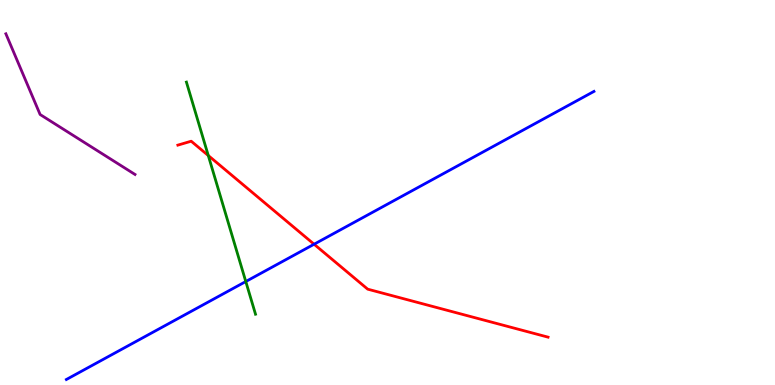[{'lines': ['blue', 'red'], 'intersections': [{'x': 4.05, 'y': 3.66}]}, {'lines': ['green', 'red'], 'intersections': [{'x': 2.69, 'y': 5.96}]}, {'lines': ['purple', 'red'], 'intersections': []}, {'lines': ['blue', 'green'], 'intersections': [{'x': 3.17, 'y': 2.69}]}, {'lines': ['blue', 'purple'], 'intersections': []}, {'lines': ['green', 'purple'], 'intersections': []}]